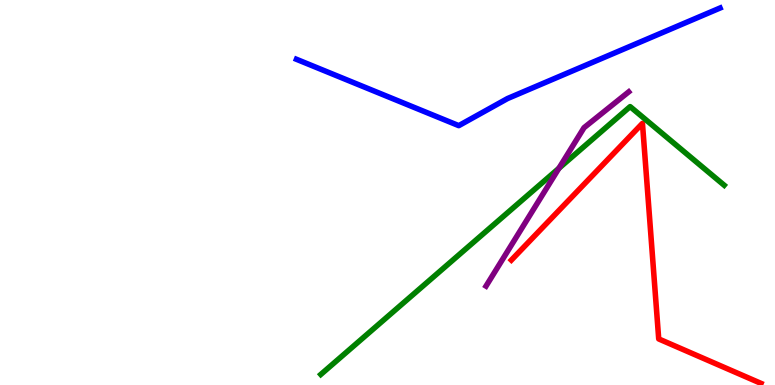[{'lines': ['blue', 'red'], 'intersections': []}, {'lines': ['green', 'red'], 'intersections': []}, {'lines': ['purple', 'red'], 'intersections': []}, {'lines': ['blue', 'green'], 'intersections': []}, {'lines': ['blue', 'purple'], 'intersections': []}, {'lines': ['green', 'purple'], 'intersections': [{'x': 7.21, 'y': 5.63}]}]